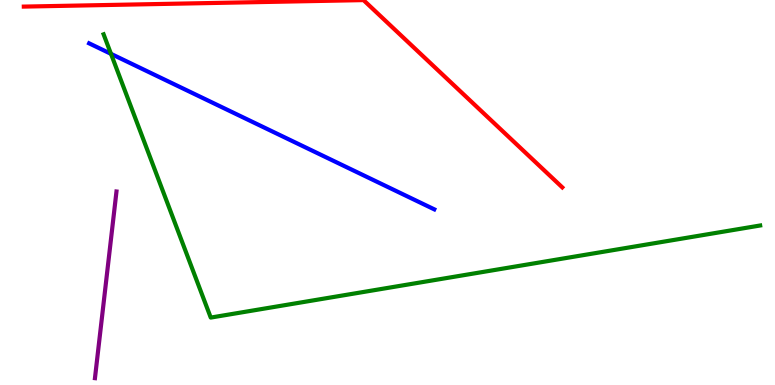[{'lines': ['blue', 'red'], 'intersections': []}, {'lines': ['green', 'red'], 'intersections': []}, {'lines': ['purple', 'red'], 'intersections': []}, {'lines': ['blue', 'green'], 'intersections': [{'x': 1.43, 'y': 8.6}]}, {'lines': ['blue', 'purple'], 'intersections': []}, {'lines': ['green', 'purple'], 'intersections': []}]